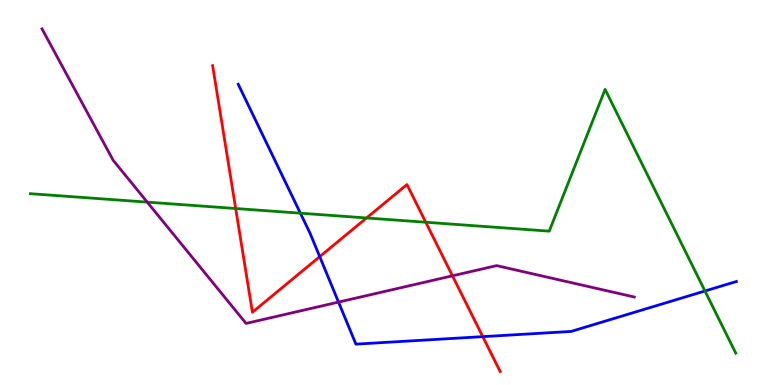[{'lines': ['blue', 'red'], 'intersections': [{'x': 4.13, 'y': 3.33}, {'x': 6.23, 'y': 1.26}]}, {'lines': ['green', 'red'], 'intersections': [{'x': 3.04, 'y': 4.58}, {'x': 4.73, 'y': 4.34}, {'x': 5.49, 'y': 4.23}]}, {'lines': ['purple', 'red'], 'intersections': [{'x': 5.84, 'y': 2.84}]}, {'lines': ['blue', 'green'], 'intersections': [{'x': 3.88, 'y': 4.46}, {'x': 9.1, 'y': 2.44}]}, {'lines': ['blue', 'purple'], 'intersections': [{'x': 4.37, 'y': 2.15}]}, {'lines': ['green', 'purple'], 'intersections': [{'x': 1.9, 'y': 4.75}]}]